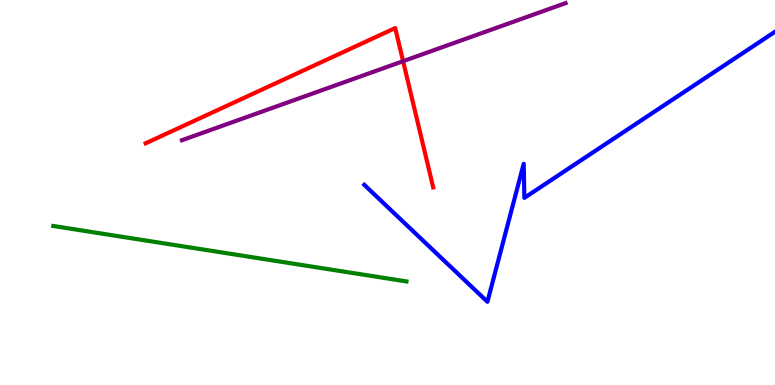[{'lines': ['blue', 'red'], 'intersections': []}, {'lines': ['green', 'red'], 'intersections': []}, {'lines': ['purple', 'red'], 'intersections': [{'x': 5.2, 'y': 8.41}]}, {'lines': ['blue', 'green'], 'intersections': []}, {'lines': ['blue', 'purple'], 'intersections': []}, {'lines': ['green', 'purple'], 'intersections': []}]